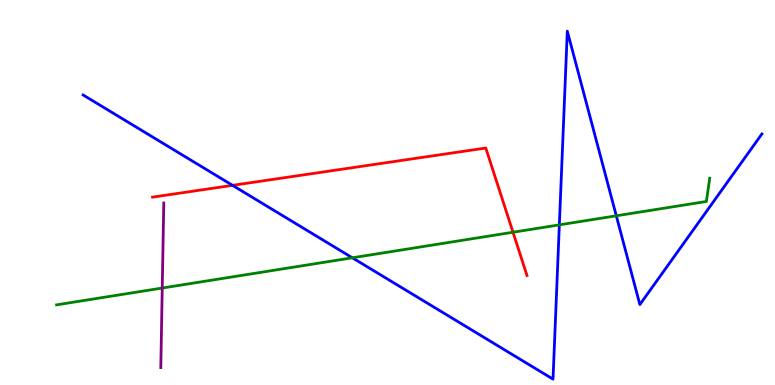[{'lines': ['blue', 'red'], 'intersections': [{'x': 3.0, 'y': 5.19}]}, {'lines': ['green', 'red'], 'intersections': [{'x': 6.62, 'y': 3.97}]}, {'lines': ['purple', 'red'], 'intersections': []}, {'lines': ['blue', 'green'], 'intersections': [{'x': 4.55, 'y': 3.3}, {'x': 7.22, 'y': 4.16}, {'x': 7.95, 'y': 4.39}]}, {'lines': ['blue', 'purple'], 'intersections': []}, {'lines': ['green', 'purple'], 'intersections': [{'x': 2.09, 'y': 2.52}]}]